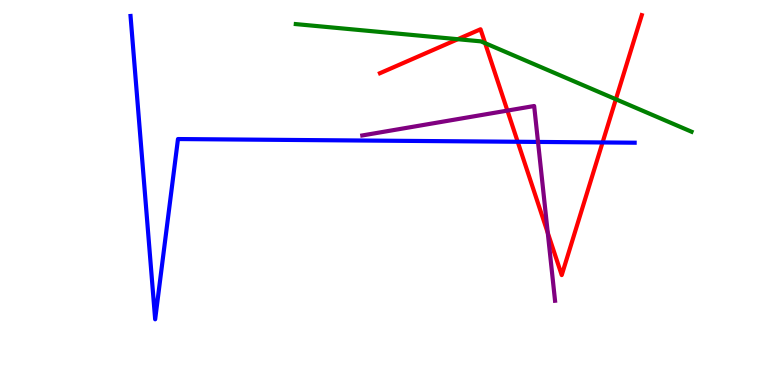[{'lines': ['blue', 'red'], 'intersections': [{'x': 6.68, 'y': 6.32}, {'x': 7.78, 'y': 6.3}]}, {'lines': ['green', 'red'], 'intersections': [{'x': 5.91, 'y': 8.98}, {'x': 6.26, 'y': 8.88}, {'x': 7.95, 'y': 7.42}]}, {'lines': ['purple', 'red'], 'intersections': [{'x': 6.55, 'y': 7.13}, {'x': 7.07, 'y': 3.95}]}, {'lines': ['blue', 'green'], 'intersections': []}, {'lines': ['blue', 'purple'], 'intersections': [{'x': 6.94, 'y': 6.31}]}, {'lines': ['green', 'purple'], 'intersections': []}]